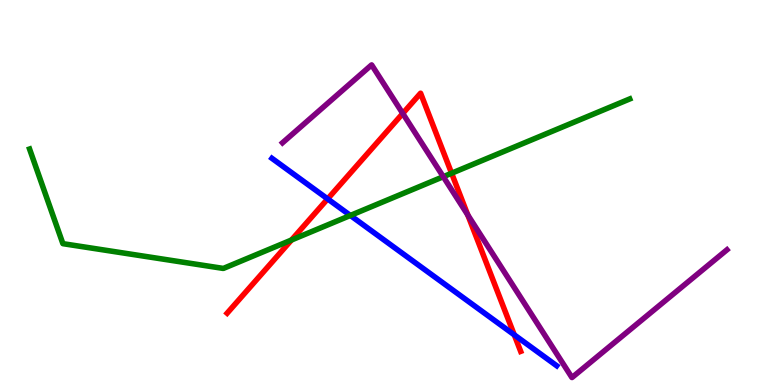[{'lines': ['blue', 'red'], 'intersections': [{'x': 4.23, 'y': 4.83}, {'x': 6.64, 'y': 1.3}]}, {'lines': ['green', 'red'], 'intersections': [{'x': 3.76, 'y': 3.77}, {'x': 5.83, 'y': 5.5}]}, {'lines': ['purple', 'red'], 'intersections': [{'x': 5.2, 'y': 7.05}, {'x': 6.04, 'y': 4.42}]}, {'lines': ['blue', 'green'], 'intersections': [{'x': 4.52, 'y': 4.4}]}, {'lines': ['blue', 'purple'], 'intersections': []}, {'lines': ['green', 'purple'], 'intersections': [{'x': 5.72, 'y': 5.41}]}]